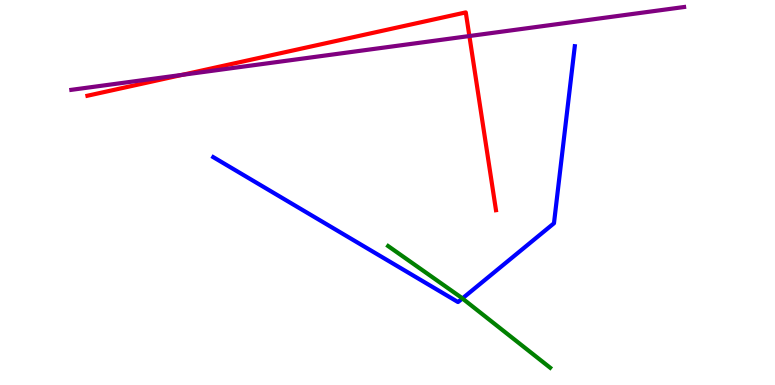[{'lines': ['blue', 'red'], 'intersections': []}, {'lines': ['green', 'red'], 'intersections': []}, {'lines': ['purple', 'red'], 'intersections': [{'x': 2.35, 'y': 8.06}, {'x': 6.06, 'y': 9.06}]}, {'lines': ['blue', 'green'], 'intersections': [{'x': 5.97, 'y': 2.25}]}, {'lines': ['blue', 'purple'], 'intersections': []}, {'lines': ['green', 'purple'], 'intersections': []}]